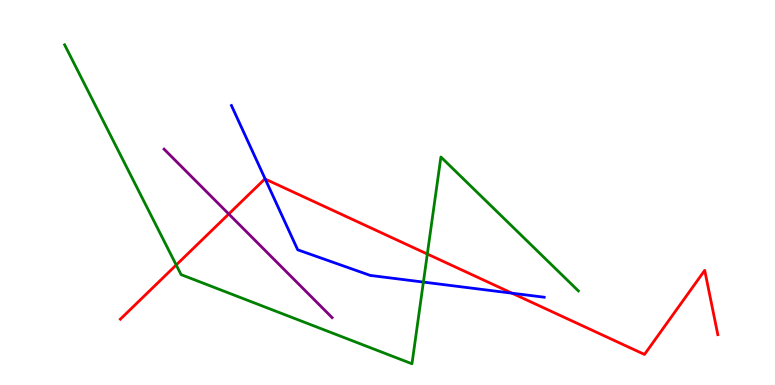[{'lines': ['blue', 'red'], 'intersections': [{'x': 3.42, 'y': 5.35}, {'x': 6.61, 'y': 2.38}]}, {'lines': ['green', 'red'], 'intersections': [{'x': 2.27, 'y': 3.12}, {'x': 5.51, 'y': 3.4}]}, {'lines': ['purple', 'red'], 'intersections': [{'x': 2.95, 'y': 4.44}]}, {'lines': ['blue', 'green'], 'intersections': [{'x': 5.46, 'y': 2.67}]}, {'lines': ['blue', 'purple'], 'intersections': []}, {'lines': ['green', 'purple'], 'intersections': []}]